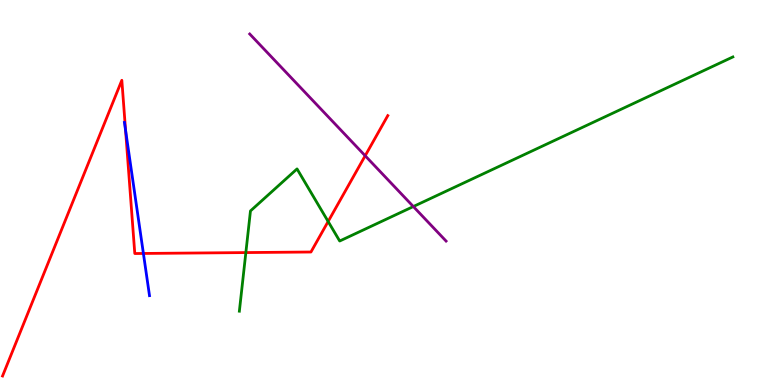[{'lines': ['blue', 'red'], 'intersections': [{'x': 1.62, 'y': 6.61}, {'x': 1.85, 'y': 3.42}]}, {'lines': ['green', 'red'], 'intersections': [{'x': 3.17, 'y': 3.44}, {'x': 4.23, 'y': 4.25}]}, {'lines': ['purple', 'red'], 'intersections': [{'x': 4.71, 'y': 5.95}]}, {'lines': ['blue', 'green'], 'intersections': []}, {'lines': ['blue', 'purple'], 'intersections': []}, {'lines': ['green', 'purple'], 'intersections': [{'x': 5.33, 'y': 4.64}]}]